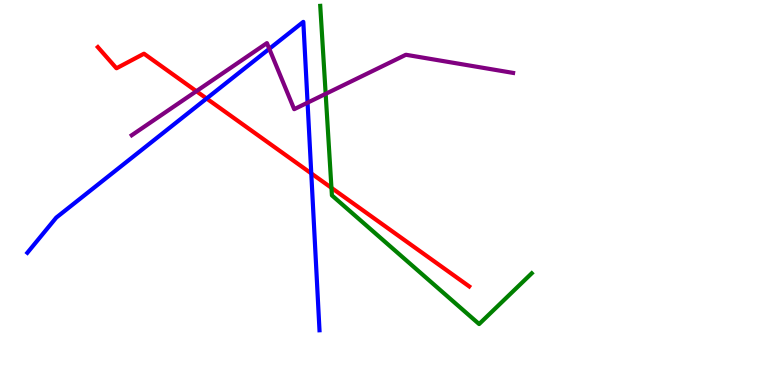[{'lines': ['blue', 'red'], 'intersections': [{'x': 2.67, 'y': 7.44}, {'x': 4.02, 'y': 5.5}]}, {'lines': ['green', 'red'], 'intersections': [{'x': 4.28, 'y': 5.12}]}, {'lines': ['purple', 'red'], 'intersections': [{'x': 2.53, 'y': 7.63}]}, {'lines': ['blue', 'green'], 'intersections': []}, {'lines': ['blue', 'purple'], 'intersections': [{'x': 3.47, 'y': 8.73}, {'x': 3.97, 'y': 7.33}]}, {'lines': ['green', 'purple'], 'intersections': [{'x': 4.2, 'y': 7.56}]}]